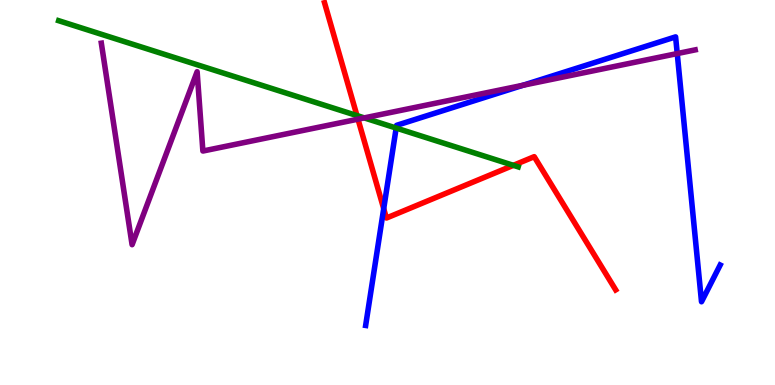[{'lines': ['blue', 'red'], 'intersections': [{'x': 4.95, 'y': 4.58}]}, {'lines': ['green', 'red'], 'intersections': [{'x': 4.61, 'y': 7.0}, {'x': 6.62, 'y': 5.71}]}, {'lines': ['purple', 'red'], 'intersections': [{'x': 4.62, 'y': 6.9}]}, {'lines': ['blue', 'green'], 'intersections': [{'x': 5.11, 'y': 6.67}]}, {'lines': ['blue', 'purple'], 'intersections': [{'x': 6.75, 'y': 7.79}, {'x': 8.74, 'y': 8.61}]}, {'lines': ['green', 'purple'], 'intersections': [{'x': 4.7, 'y': 6.94}]}]